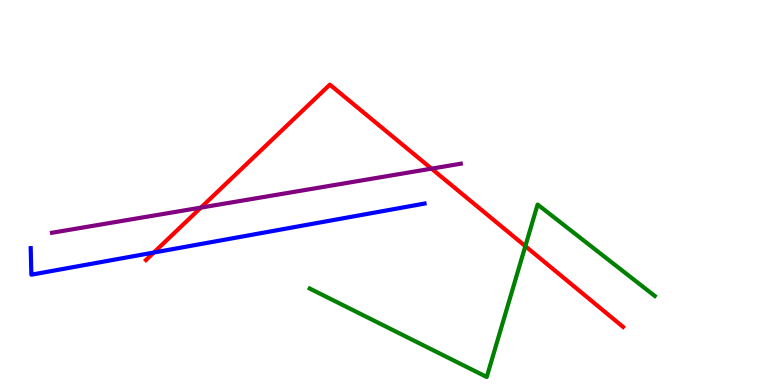[{'lines': ['blue', 'red'], 'intersections': [{'x': 1.98, 'y': 3.44}]}, {'lines': ['green', 'red'], 'intersections': [{'x': 6.78, 'y': 3.61}]}, {'lines': ['purple', 'red'], 'intersections': [{'x': 2.59, 'y': 4.61}, {'x': 5.57, 'y': 5.62}]}, {'lines': ['blue', 'green'], 'intersections': []}, {'lines': ['blue', 'purple'], 'intersections': []}, {'lines': ['green', 'purple'], 'intersections': []}]